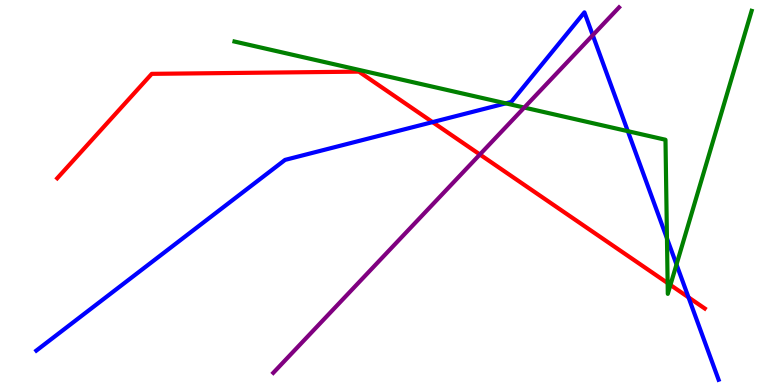[{'lines': ['blue', 'red'], 'intersections': [{'x': 5.58, 'y': 6.83}, {'x': 8.88, 'y': 2.28}]}, {'lines': ['green', 'red'], 'intersections': [{'x': 8.61, 'y': 2.65}, {'x': 8.65, 'y': 2.6}]}, {'lines': ['purple', 'red'], 'intersections': [{'x': 6.19, 'y': 5.99}]}, {'lines': ['blue', 'green'], 'intersections': [{'x': 6.53, 'y': 7.32}, {'x': 8.1, 'y': 6.59}, {'x': 8.61, 'y': 3.81}, {'x': 8.73, 'y': 3.13}]}, {'lines': ['blue', 'purple'], 'intersections': [{'x': 7.65, 'y': 9.09}]}, {'lines': ['green', 'purple'], 'intersections': [{'x': 6.76, 'y': 7.21}]}]